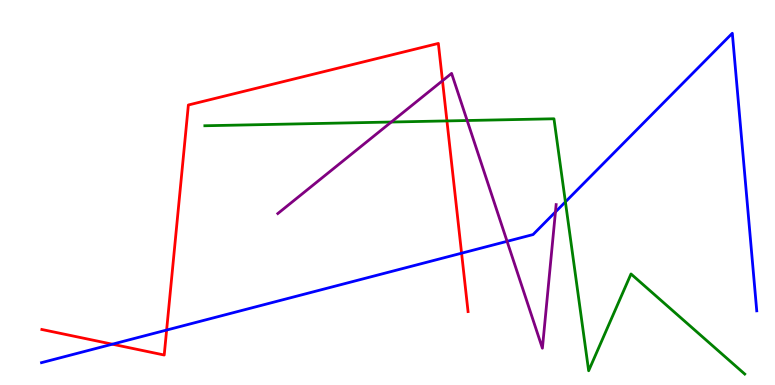[{'lines': ['blue', 'red'], 'intersections': [{'x': 1.45, 'y': 1.06}, {'x': 2.15, 'y': 1.43}, {'x': 5.96, 'y': 3.42}]}, {'lines': ['green', 'red'], 'intersections': [{'x': 5.77, 'y': 6.86}]}, {'lines': ['purple', 'red'], 'intersections': [{'x': 5.71, 'y': 7.9}]}, {'lines': ['blue', 'green'], 'intersections': [{'x': 7.3, 'y': 4.76}]}, {'lines': ['blue', 'purple'], 'intersections': [{'x': 6.54, 'y': 3.73}, {'x': 7.17, 'y': 4.49}]}, {'lines': ['green', 'purple'], 'intersections': [{'x': 5.05, 'y': 6.83}, {'x': 6.03, 'y': 6.87}]}]